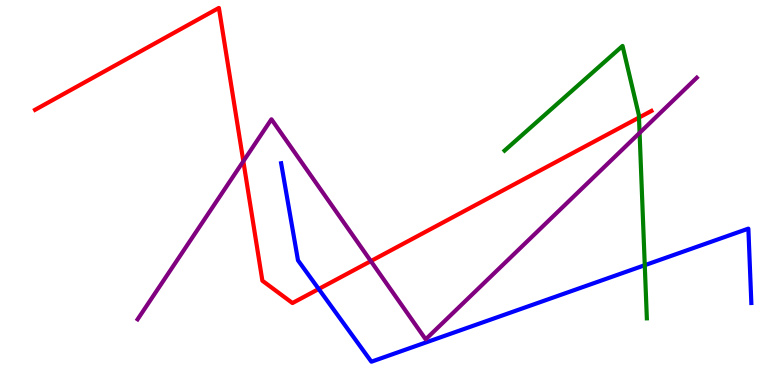[{'lines': ['blue', 'red'], 'intersections': [{'x': 4.11, 'y': 2.49}]}, {'lines': ['green', 'red'], 'intersections': [{'x': 8.24, 'y': 6.95}]}, {'lines': ['purple', 'red'], 'intersections': [{'x': 3.14, 'y': 5.81}, {'x': 4.79, 'y': 3.22}]}, {'lines': ['blue', 'green'], 'intersections': [{'x': 8.32, 'y': 3.11}]}, {'lines': ['blue', 'purple'], 'intersections': []}, {'lines': ['green', 'purple'], 'intersections': [{'x': 8.25, 'y': 6.55}]}]